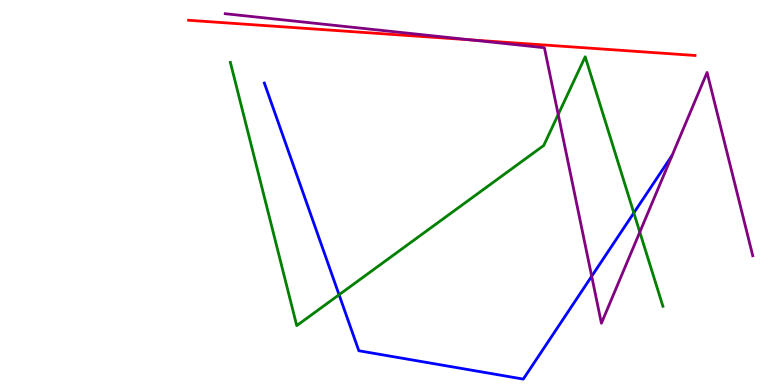[{'lines': ['blue', 'red'], 'intersections': []}, {'lines': ['green', 'red'], 'intersections': []}, {'lines': ['purple', 'red'], 'intersections': [{'x': 6.07, 'y': 8.96}]}, {'lines': ['blue', 'green'], 'intersections': [{'x': 4.38, 'y': 2.34}, {'x': 8.18, 'y': 4.47}]}, {'lines': ['blue', 'purple'], 'intersections': [{'x': 7.63, 'y': 2.82}]}, {'lines': ['green', 'purple'], 'intersections': [{'x': 7.2, 'y': 7.03}, {'x': 8.26, 'y': 3.97}]}]